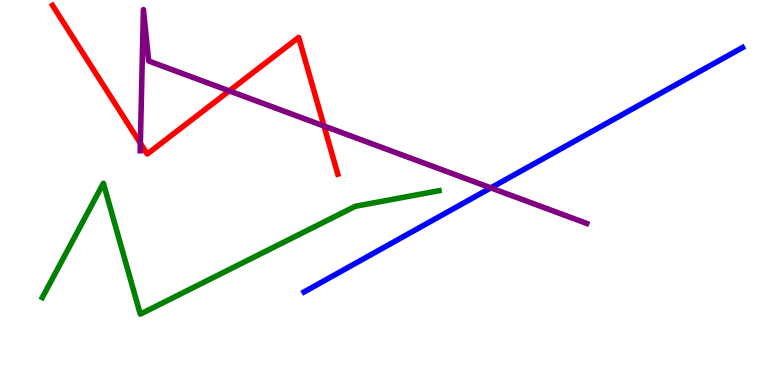[{'lines': ['blue', 'red'], 'intersections': []}, {'lines': ['green', 'red'], 'intersections': []}, {'lines': ['purple', 'red'], 'intersections': [{'x': 1.81, 'y': 6.28}, {'x': 2.96, 'y': 7.64}, {'x': 4.18, 'y': 6.73}]}, {'lines': ['blue', 'green'], 'intersections': []}, {'lines': ['blue', 'purple'], 'intersections': [{'x': 6.33, 'y': 5.12}]}, {'lines': ['green', 'purple'], 'intersections': []}]